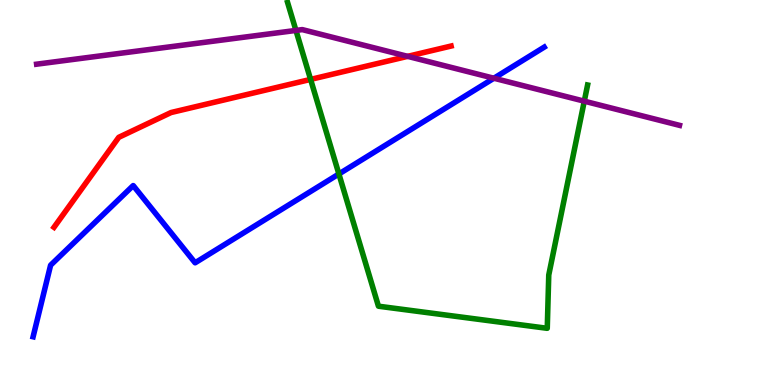[{'lines': ['blue', 'red'], 'intersections': []}, {'lines': ['green', 'red'], 'intersections': [{'x': 4.01, 'y': 7.94}]}, {'lines': ['purple', 'red'], 'intersections': [{'x': 5.26, 'y': 8.54}]}, {'lines': ['blue', 'green'], 'intersections': [{'x': 4.37, 'y': 5.48}]}, {'lines': ['blue', 'purple'], 'intersections': [{'x': 6.37, 'y': 7.97}]}, {'lines': ['green', 'purple'], 'intersections': [{'x': 3.82, 'y': 9.21}, {'x': 7.54, 'y': 7.37}]}]